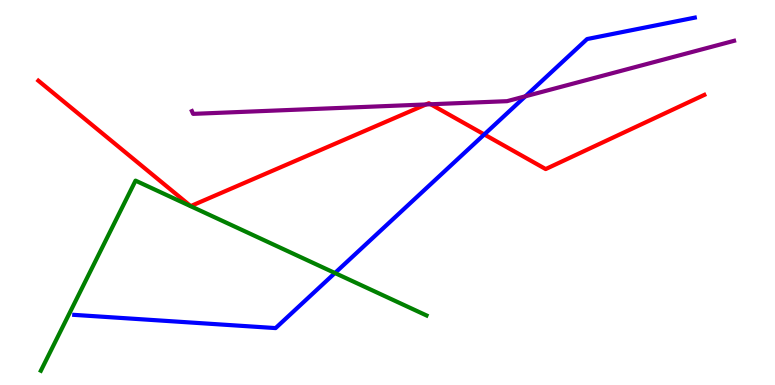[{'lines': ['blue', 'red'], 'intersections': [{'x': 6.25, 'y': 6.51}]}, {'lines': ['green', 'red'], 'intersections': []}, {'lines': ['purple', 'red'], 'intersections': [{'x': 5.5, 'y': 7.29}, {'x': 5.56, 'y': 7.29}]}, {'lines': ['blue', 'green'], 'intersections': [{'x': 4.32, 'y': 2.91}]}, {'lines': ['blue', 'purple'], 'intersections': [{'x': 6.78, 'y': 7.5}]}, {'lines': ['green', 'purple'], 'intersections': []}]